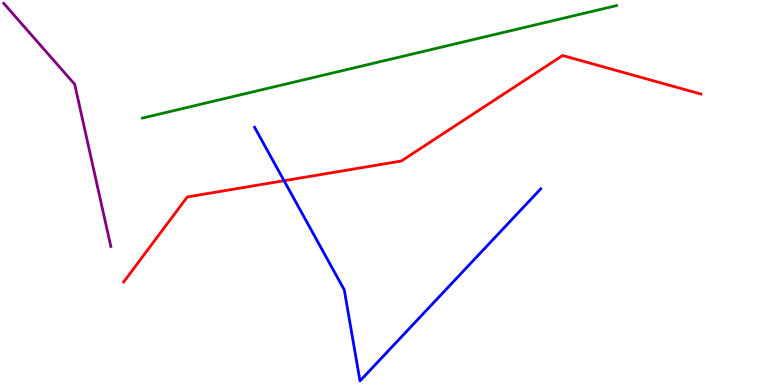[{'lines': ['blue', 'red'], 'intersections': [{'x': 3.67, 'y': 5.31}]}, {'lines': ['green', 'red'], 'intersections': []}, {'lines': ['purple', 'red'], 'intersections': []}, {'lines': ['blue', 'green'], 'intersections': []}, {'lines': ['blue', 'purple'], 'intersections': []}, {'lines': ['green', 'purple'], 'intersections': []}]